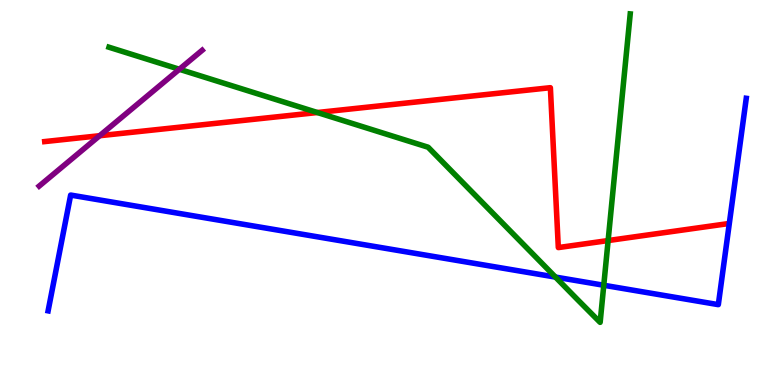[{'lines': ['blue', 'red'], 'intersections': []}, {'lines': ['green', 'red'], 'intersections': [{'x': 4.1, 'y': 7.08}, {'x': 7.85, 'y': 3.75}]}, {'lines': ['purple', 'red'], 'intersections': [{'x': 1.29, 'y': 6.47}]}, {'lines': ['blue', 'green'], 'intersections': [{'x': 7.17, 'y': 2.8}, {'x': 7.79, 'y': 2.59}]}, {'lines': ['blue', 'purple'], 'intersections': []}, {'lines': ['green', 'purple'], 'intersections': [{'x': 2.31, 'y': 8.2}]}]